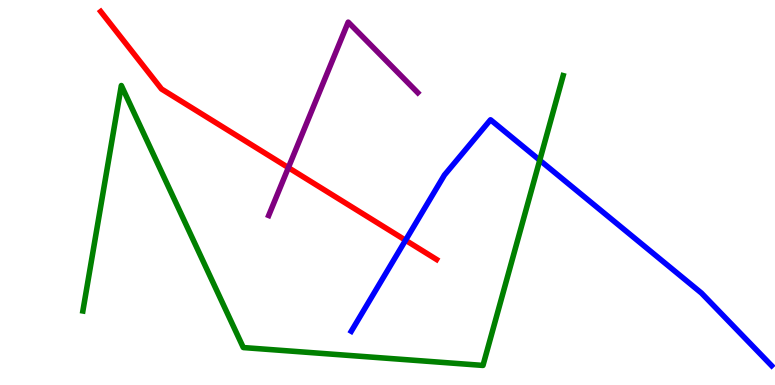[{'lines': ['blue', 'red'], 'intersections': [{'x': 5.23, 'y': 3.76}]}, {'lines': ['green', 'red'], 'intersections': []}, {'lines': ['purple', 'red'], 'intersections': [{'x': 3.72, 'y': 5.65}]}, {'lines': ['blue', 'green'], 'intersections': [{'x': 6.96, 'y': 5.84}]}, {'lines': ['blue', 'purple'], 'intersections': []}, {'lines': ['green', 'purple'], 'intersections': []}]